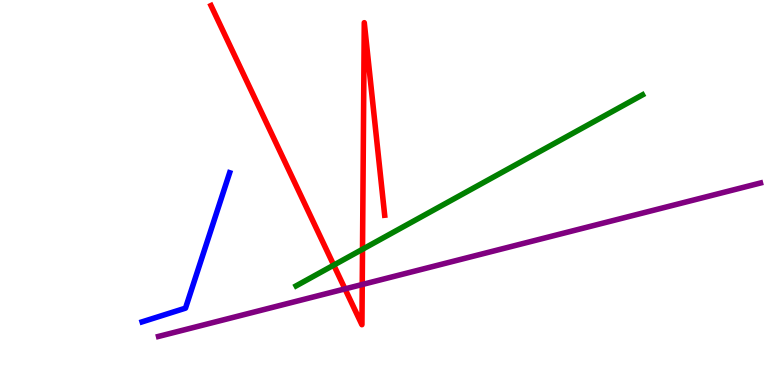[{'lines': ['blue', 'red'], 'intersections': []}, {'lines': ['green', 'red'], 'intersections': [{'x': 4.31, 'y': 3.11}, {'x': 4.68, 'y': 3.53}]}, {'lines': ['purple', 'red'], 'intersections': [{'x': 4.45, 'y': 2.5}, {'x': 4.67, 'y': 2.61}]}, {'lines': ['blue', 'green'], 'intersections': []}, {'lines': ['blue', 'purple'], 'intersections': []}, {'lines': ['green', 'purple'], 'intersections': []}]